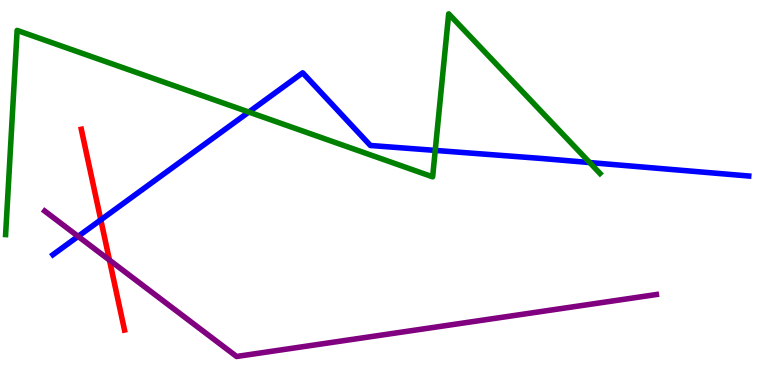[{'lines': ['blue', 'red'], 'intersections': [{'x': 1.3, 'y': 4.29}]}, {'lines': ['green', 'red'], 'intersections': []}, {'lines': ['purple', 'red'], 'intersections': [{'x': 1.41, 'y': 3.24}]}, {'lines': ['blue', 'green'], 'intersections': [{'x': 3.21, 'y': 7.09}, {'x': 5.62, 'y': 6.09}, {'x': 7.61, 'y': 5.78}]}, {'lines': ['blue', 'purple'], 'intersections': [{'x': 1.01, 'y': 3.86}]}, {'lines': ['green', 'purple'], 'intersections': []}]